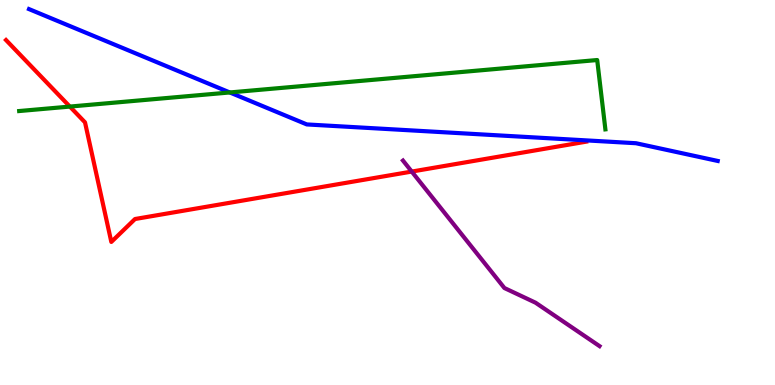[{'lines': ['blue', 'red'], 'intersections': []}, {'lines': ['green', 'red'], 'intersections': [{'x': 0.901, 'y': 7.23}]}, {'lines': ['purple', 'red'], 'intersections': [{'x': 5.31, 'y': 5.54}]}, {'lines': ['blue', 'green'], 'intersections': [{'x': 2.97, 'y': 7.6}]}, {'lines': ['blue', 'purple'], 'intersections': []}, {'lines': ['green', 'purple'], 'intersections': []}]